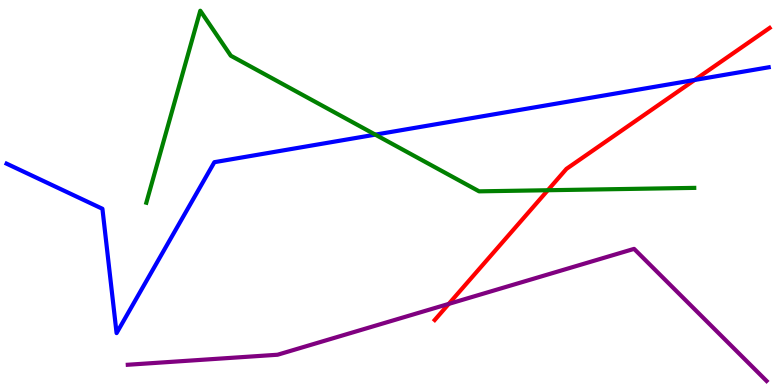[{'lines': ['blue', 'red'], 'intersections': [{'x': 8.96, 'y': 7.92}]}, {'lines': ['green', 'red'], 'intersections': [{'x': 7.07, 'y': 5.06}]}, {'lines': ['purple', 'red'], 'intersections': [{'x': 5.79, 'y': 2.11}]}, {'lines': ['blue', 'green'], 'intersections': [{'x': 4.84, 'y': 6.5}]}, {'lines': ['blue', 'purple'], 'intersections': []}, {'lines': ['green', 'purple'], 'intersections': []}]